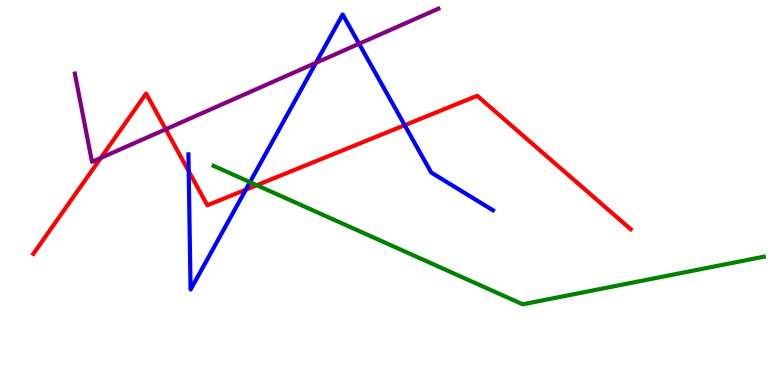[{'lines': ['blue', 'red'], 'intersections': [{'x': 2.43, 'y': 5.55}, {'x': 3.17, 'y': 5.07}, {'x': 5.22, 'y': 6.75}]}, {'lines': ['green', 'red'], 'intersections': [{'x': 3.31, 'y': 5.19}]}, {'lines': ['purple', 'red'], 'intersections': [{'x': 1.3, 'y': 5.9}, {'x': 2.14, 'y': 6.64}]}, {'lines': ['blue', 'green'], 'intersections': [{'x': 3.23, 'y': 5.27}]}, {'lines': ['blue', 'purple'], 'intersections': [{'x': 4.08, 'y': 8.37}, {'x': 4.63, 'y': 8.86}]}, {'lines': ['green', 'purple'], 'intersections': []}]